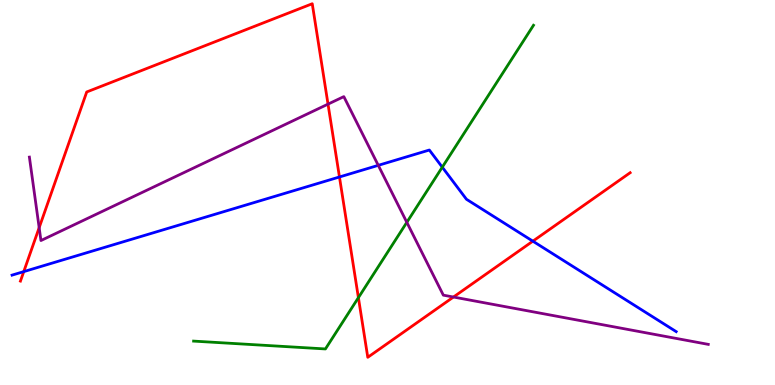[{'lines': ['blue', 'red'], 'intersections': [{'x': 0.307, 'y': 2.95}, {'x': 4.38, 'y': 5.4}, {'x': 6.88, 'y': 3.74}]}, {'lines': ['green', 'red'], 'intersections': [{'x': 4.62, 'y': 2.27}]}, {'lines': ['purple', 'red'], 'intersections': [{'x': 0.505, 'y': 4.09}, {'x': 4.23, 'y': 7.3}, {'x': 5.85, 'y': 2.28}]}, {'lines': ['blue', 'green'], 'intersections': [{'x': 5.71, 'y': 5.66}]}, {'lines': ['blue', 'purple'], 'intersections': [{'x': 4.88, 'y': 5.71}]}, {'lines': ['green', 'purple'], 'intersections': [{'x': 5.25, 'y': 4.23}]}]